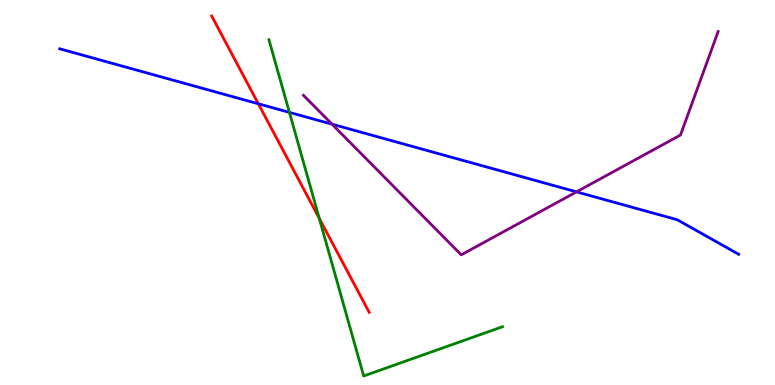[{'lines': ['blue', 'red'], 'intersections': [{'x': 3.33, 'y': 7.3}]}, {'lines': ['green', 'red'], 'intersections': [{'x': 4.12, 'y': 4.33}]}, {'lines': ['purple', 'red'], 'intersections': []}, {'lines': ['blue', 'green'], 'intersections': [{'x': 3.73, 'y': 7.08}]}, {'lines': ['blue', 'purple'], 'intersections': [{'x': 4.28, 'y': 6.77}, {'x': 7.44, 'y': 5.02}]}, {'lines': ['green', 'purple'], 'intersections': []}]